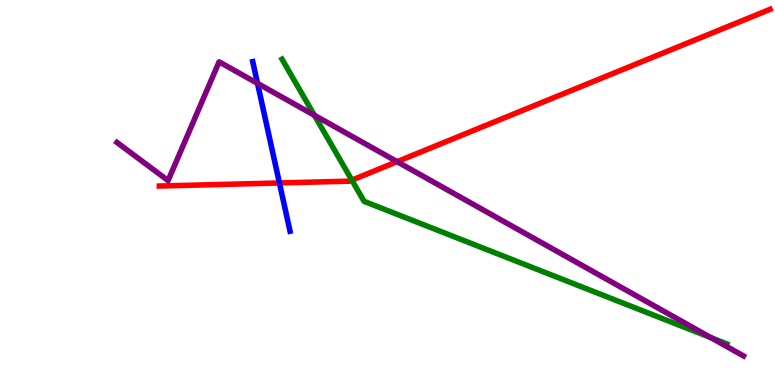[{'lines': ['blue', 'red'], 'intersections': [{'x': 3.61, 'y': 5.25}]}, {'lines': ['green', 'red'], 'intersections': [{'x': 4.54, 'y': 5.32}]}, {'lines': ['purple', 'red'], 'intersections': [{'x': 5.12, 'y': 5.8}]}, {'lines': ['blue', 'green'], 'intersections': []}, {'lines': ['blue', 'purple'], 'intersections': [{'x': 3.32, 'y': 7.83}]}, {'lines': ['green', 'purple'], 'intersections': [{'x': 4.06, 'y': 7.01}, {'x': 9.17, 'y': 1.23}]}]